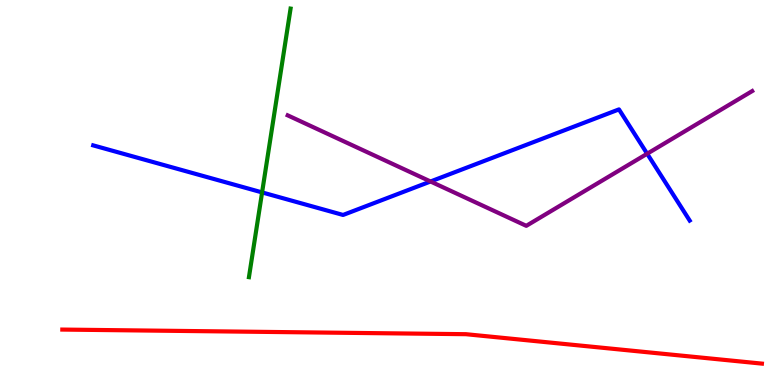[{'lines': ['blue', 'red'], 'intersections': []}, {'lines': ['green', 'red'], 'intersections': []}, {'lines': ['purple', 'red'], 'intersections': []}, {'lines': ['blue', 'green'], 'intersections': [{'x': 3.38, 'y': 5.0}]}, {'lines': ['blue', 'purple'], 'intersections': [{'x': 5.56, 'y': 5.29}, {'x': 8.35, 'y': 6.01}]}, {'lines': ['green', 'purple'], 'intersections': []}]